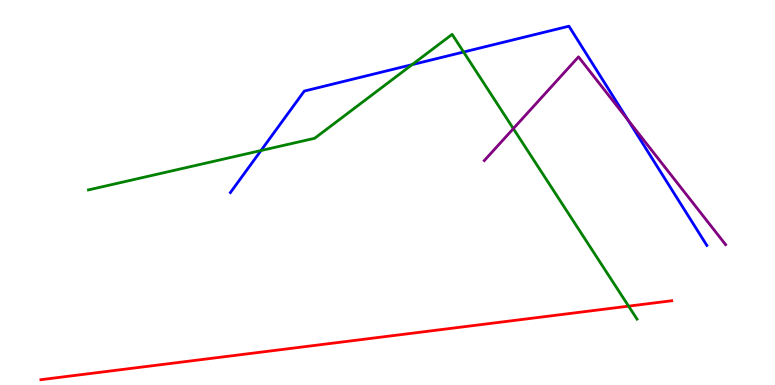[{'lines': ['blue', 'red'], 'intersections': []}, {'lines': ['green', 'red'], 'intersections': [{'x': 8.11, 'y': 2.05}]}, {'lines': ['purple', 'red'], 'intersections': []}, {'lines': ['blue', 'green'], 'intersections': [{'x': 3.37, 'y': 6.09}, {'x': 5.32, 'y': 8.32}, {'x': 5.98, 'y': 8.65}]}, {'lines': ['blue', 'purple'], 'intersections': [{'x': 8.1, 'y': 6.89}]}, {'lines': ['green', 'purple'], 'intersections': [{'x': 6.62, 'y': 6.66}]}]